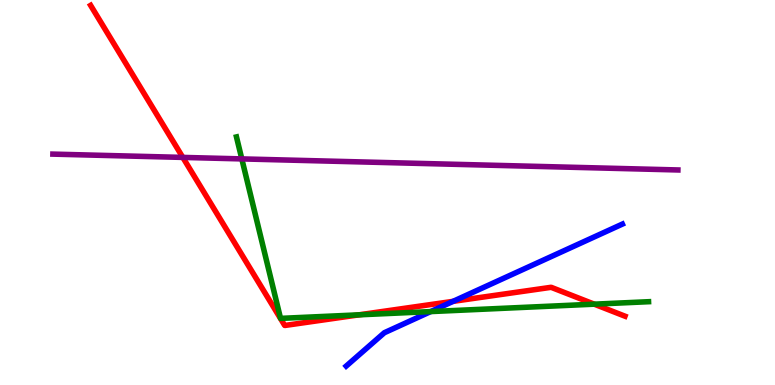[{'lines': ['blue', 'red'], 'intersections': [{'x': 5.85, 'y': 2.17}]}, {'lines': ['green', 'red'], 'intersections': [{'x': 4.63, 'y': 1.82}, {'x': 7.67, 'y': 2.1}]}, {'lines': ['purple', 'red'], 'intersections': [{'x': 2.36, 'y': 5.91}]}, {'lines': ['blue', 'green'], 'intersections': [{'x': 5.56, 'y': 1.91}]}, {'lines': ['blue', 'purple'], 'intersections': []}, {'lines': ['green', 'purple'], 'intersections': [{'x': 3.12, 'y': 5.87}]}]